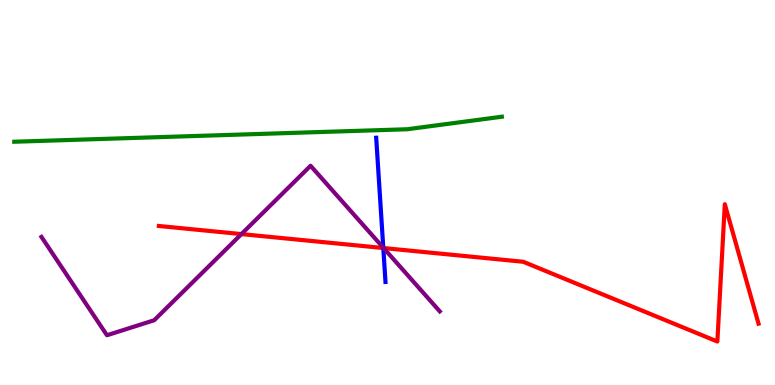[{'lines': ['blue', 'red'], 'intersections': [{'x': 4.95, 'y': 3.56}]}, {'lines': ['green', 'red'], 'intersections': []}, {'lines': ['purple', 'red'], 'intersections': [{'x': 3.12, 'y': 3.92}, {'x': 4.95, 'y': 3.56}]}, {'lines': ['blue', 'green'], 'intersections': []}, {'lines': ['blue', 'purple'], 'intersections': [{'x': 4.95, 'y': 3.57}]}, {'lines': ['green', 'purple'], 'intersections': []}]